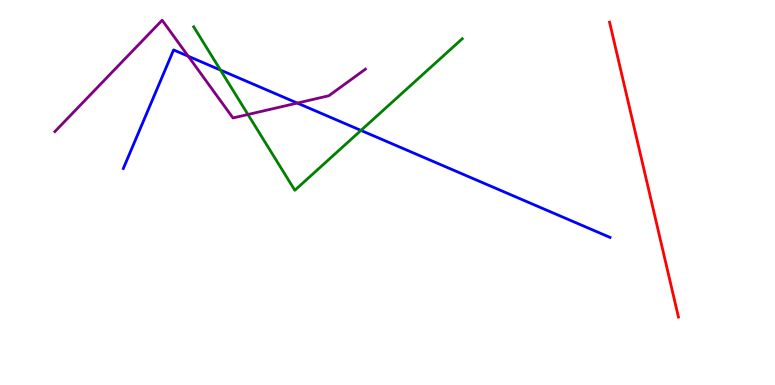[{'lines': ['blue', 'red'], 'intersections': []}, {'lines': ['green', 'red'], 'intersections': []}, {'lines': ['purple', 'red'], 'intersections': []}, {'lines': ['blue', 'green'], 'intersections': [{'x': 2.84, 'y': 8.18}, {'x': 4.66, 'y': 6.61}]}, {'lines': ['blue', 'purple'], 'intersections': [{'x': 2.43, 'y': 8.54}, {'x': 3.84, 'y': 7.32}]}, {'lines': ['green', 'purple'], 'intersections': [{'x': 3.2, 'y': 7.03}]}]